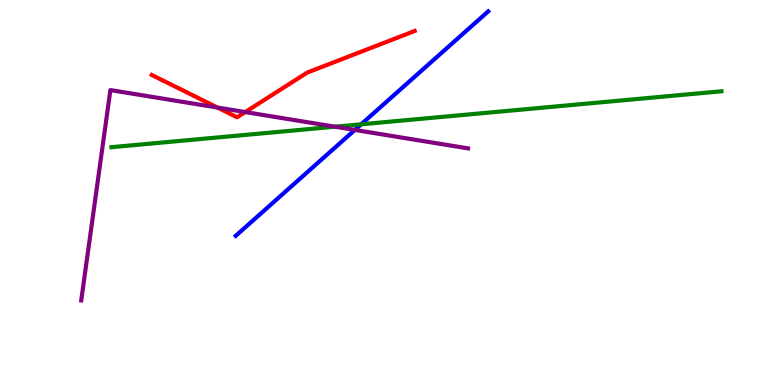[{'lines': ['blue', 'red'], 'intersections': []}, {'lines': ['green', 'red'], 'intersections': []}, {'lines': ['purple', 'red'], 'intersections': [{'x': 2.81, 'y': 7.21}, {'x': 3.16, 'y': 7.09}]}, {'lines': ['blue', 'green'], 'intersections': [{'x': 4.66, 'y': 6.77}]}, {'lines': ['blue', 'purple'], 'intersections': [{'x': 4.58, 'y': 6.63}]}, {'lines': ['green', 'purple'], 'intersections': [{'x': 4.32, 'y': 6.71}]}]